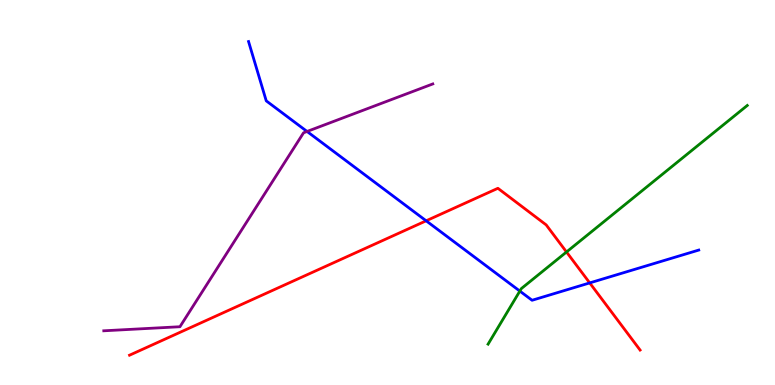[{'lines': ['blue', 'red'], 'intersections': [{'x': 5.5, 'y': 4.26}, {'x': 7.61, 'y': 2.65}]}, {'lines': ['green', 'red'], 'intersections': [{'x': 7.31, 'y': 3.46}]}, {'lines': ['purple', 'red'], 'intersections': []}, {'lines': ['blue', 'green'], 'intersections': [{'x': 6.71, 'y': 2.44}]}, {'lines': ['blue', 'purple'], 'intersections': [{'x': 3.96, 'y': 6.59}]}, {'lines': ['green', 'purple'], 'intersections': []}]